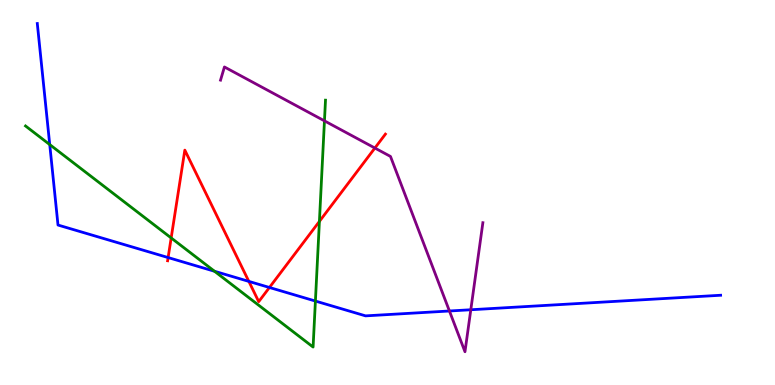[{'lines': ['blue', 'red'], 'intersections': [{'x': 2.17, 'y': 3.31}, {'x': 3.21, 'y': 2.69}, {'x': 3.48, 'y': 2.53}]}, {'lines': ['green', 'red'], 'intersections': [{'x': 2.21, 'y': 3.82}, {'x': 4.12, 'y': 4.25}]}, {'lines': ['purple', 'red'], 'intersections': [{'x': 4.84, 'y': 6.15}]}, {'lines': ['blue', 'green'], 'intersections': [{'x': 0.642, 'y': 6.24}, {'x': 2.77, 'y': 2.95}, {'x': 4.07, 'y': 2.18}]}, {'lines': ['blue', 'purple'], 'intersections': [{'x': 5.8, 'y': 1.92}, {'x': 6.07, 'y': 1.95}]}, {'lines': ['green', 'purple'], 'intersections': [{'x': 4.19, 'y': 6.86}]}]